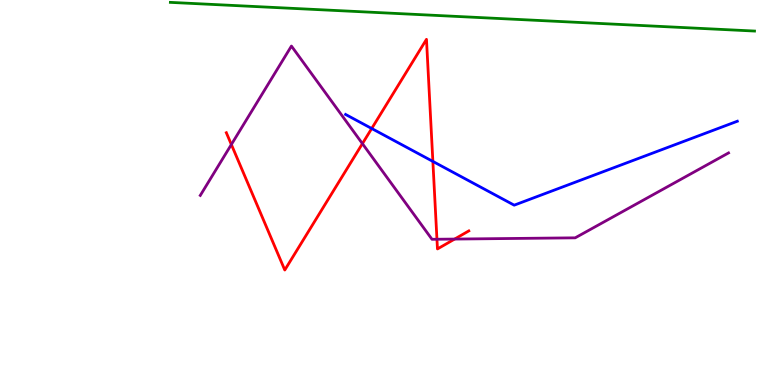[{'lines': ['blue', 'red'], 'intersections': [{'x': 4.8, 'y': 6.66}, {'x': 5.59, 'y': 5.81}]}, {'lines': ['green', 'red'], 'intersections': []}, {'lines': ['purple', 'red'], 'intersections': [{'x': 2.99, 'y': 6.25}, {'x': 4.68, 'y': 6.27}, {'x': 5.64, 'y': 3.79}, {'x': 5.87, 'y': 3.79}]}, {'lines': ['blue', 'green'], 'intersections': []}, {'lines': ['blue', 'purple'], 'intersections': []}, {'lines': ['green', 'purple'], 'intersections': []}]